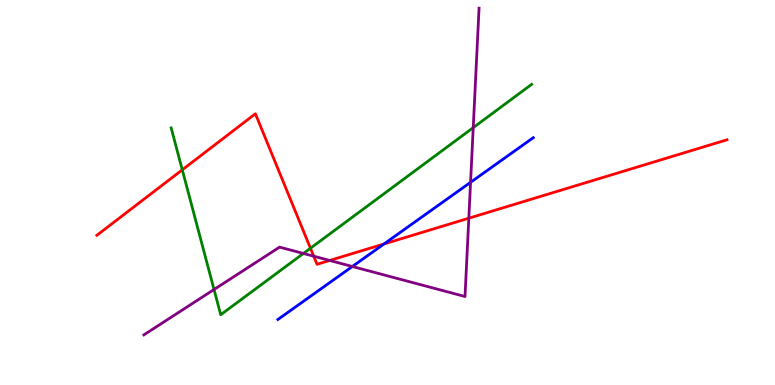[{'lines': ['blue', 'red'], 'intersections': [{'x': 4.95, 'y': 3.66}]}, {'lines': ['green', 'red'], 'intersections': [{'x': 2.35, 'y': 5.59}, {'x': 4.01, 'y': 3.55}]}, {'lines': ['purple', 'red'], 'intersections': [{'x': 4.05, 'y': 3.35}, {'x': 4.25, 'y': 3.23}, {'x': 6.05, 'y': 4.33}]}, {'lines': ['blue', 'green'], 'intersections': []}, {'lines': ['blue', 'purple'], 'intersections': [{'x': 4.55, 'y': 3.08}, {'x': 6.07, 'y': 5.26}]}, {'lines': ['green', 'purple'], 'intersections': [{'x': 2.76, 'y': 2.48}, {'x': 3.91, 'y': 3.42}, {'x': 6.11, 'y': 6.68}]}]